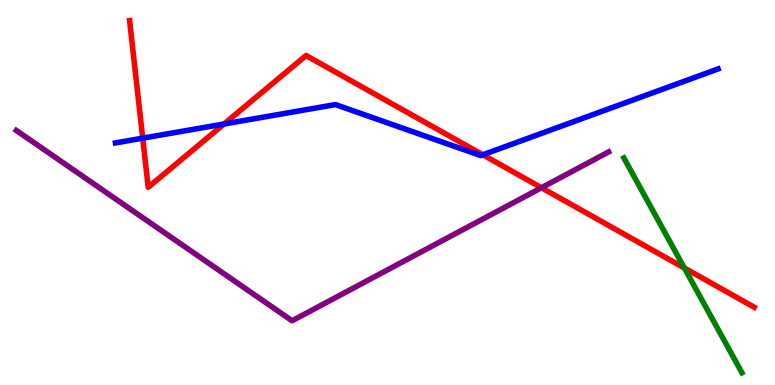[{'lines': ['blue', 'red'], 'intersections': [{'x': 1.84, 'y': 6.41}, {'x': 2.89, 'y': 6.78}, {'x': 6.23, 'y': 5.98}]}, {'lines': ['green', 'red'], 'intersections': [{'x': 8.83, 'y': 3.04}]}, {'lines': ['purple', 'red'], 'intersections': [{'x': 6.99, 'y': 5.12}]}, {'lines': ['blue', 'green'], 'intersections': []}, {'lines': ['blue', 'purple'], 'intersections': []}, {'lines': ['green', 'purple'], 'intersections': []}]